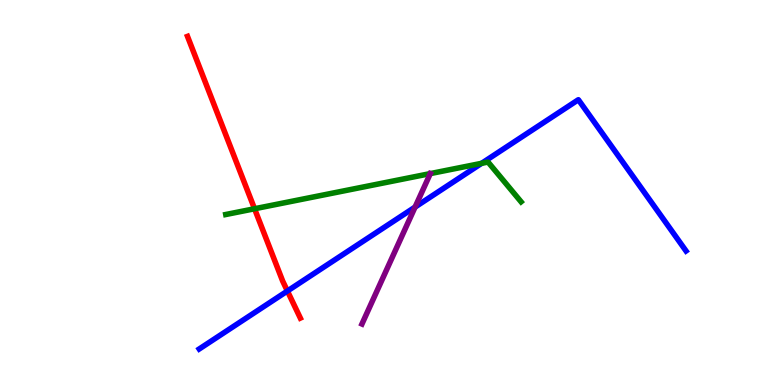[{'lines': ['blue', 'red'], 'intersections': [{'x': 3.71, 'y': 2.44}]}, {'lines': ['green', 'red'], 'intersections': [{'x': 3.28, 'y': 4.58}]}, {'lines': ['purple', 'red'], 'intersections': []}, {'lines': ['blue', 'green'], 'intersections': [{'x': 6.21, 'y': 5.76}]}, {'lines': ['blue', 'purple'], 'intersections': [{'x': 5.36, 'y': 4.62}]}, {'lines': ['green', 'purple'], 'intersections': []}]